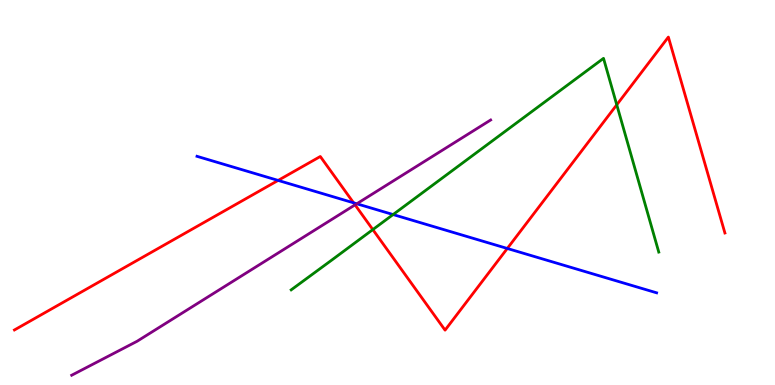[{'lines': ['blue', 'red'], 'intersections': [{'x': 3.59, 'y': 5.31}, {'x': 4.56, 'y': 4.73}, {'x': 6.55, 'y': 3.55}]}, {'lines': ['green', 'red'], 'intersections': [{'x': 4.81, 'y': 4.04}, {'x': 7.96, 'y': 7.28}]}, {'lines': ['purple', 'red'], 'intersections': [{'x': 4.58, 'y': 4.68}]}, {'lines': ['blue', 'green'], 'intersections': [{'x': 5.07, 'y': 4.43}]}, {'lines': ['blue', 'purple'], 'intersections': [{'x': 4.6, 'y': 4.71}]}, {'lines': ['green', 'purple'], 'intersections': []}]